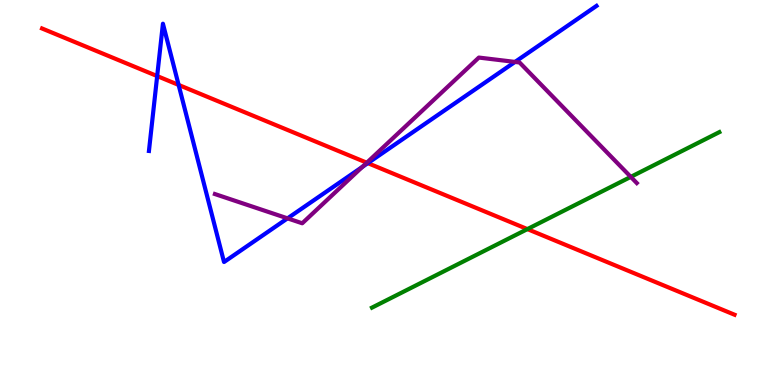[{'lines': ['blue', 'red'], 'intersections': [{'x': 2.03, 'y': 8.02}, {'x': 2.3, 'y': 7.79}, {'x': 4.75, 'y': 5.76}]}, {'lines': ['green', 'red'], 'intersections': [{'x': 6.81, 'y': 4.05}]}, {'lines': ['purple', 'red'], 'intersections': [{'x': 4.73, 'y': 5.77}]}, {'lines': ['blue', 'green'], 'intersections': []}, {'lines': ['blue', 'purple'], 'intersections': [{'x': 3.71, 'y': 4.33}, {'x': 4.67, 'y': 5.66}, {'x': 6.65, 'y': 8.39}]}, {'lines': ['green', 'purple'], 'intersections': [{'x': 8.14, 'y': 5.41}]}]